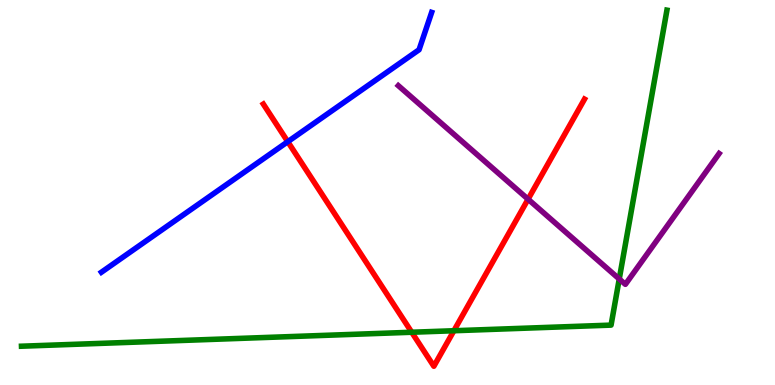[{'lines': ['blue', 'red'], 'intersections': [{'x': 3.71, 'y': 6.32}]}, {'lines': ['green', 'red'], 'intersections': [{'x': 5.31, 'y': 1.37}, {'x': 5.86, 'y': 1.41}]}, {'lines': ['purple', 'red'], 'intersections': [{'x': 6.81, 'y': 4.83}]}, {'lines': ['blue', 'green'], 'intersections': []}, {'lines': ['blue', 'purple'], 'intersections': []}, {'lines': ['green', 'purple'], 'intersections': [{'x': 7.99, 'y': 2.75}]}]